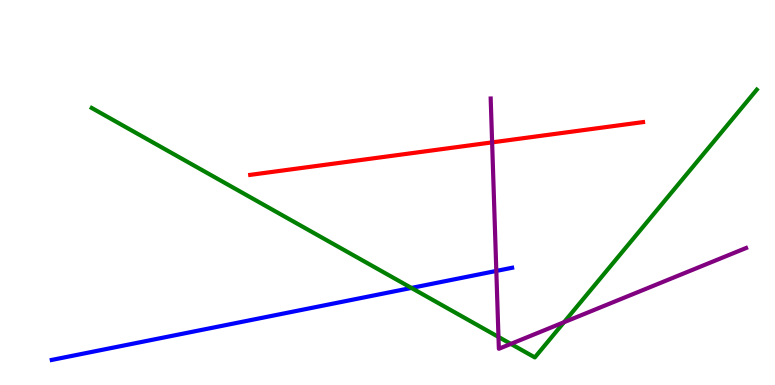[{'lines': ['blue', 'red'], 'intersections': []}, {'lines': ['green', 'red'], 'intersections': []}, {'lines': ['purple', 'red'], 'intersections': [{'x': 6.35, 'y': 6.3}]}, {'lines': ['blue', 'green'], 'intersections': [{'x': 5.31, 'y': 2.52}]}, {'lines': ['blue', 'purple'], 'intersections': [{'x': 6.4, 'y': 2.96}]}, {'lines': ['green', 'purple'], 'intersections': [{'x': 6.43, 'y': 1.25}, {'x': 6.59, 'y': 1.07}, {'x': 7.28, 'y': 1.63}]}]